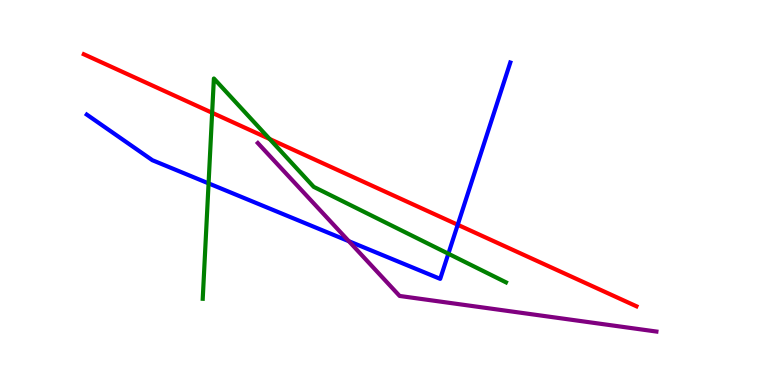[{'lines': ['blue', 'red'], 'intersections': [{'x': 5.91, 'y': 4.16}]}, {'lines': ['green', 'red'], 'intersections': [{'x': 2.74, 'y': 7.07}, {'x': 3.48, 'y': 6.39}]}, {'lines': ['purple', 'red'], 'intersections': []}, {'lines': ['blue', 'green'], 'intersections': [{'x': 2.69, 'y': 5.24}, {'x': 5.79, 'y': 3.41}]}, {'lines': ['blue', 'purple'], 'intersections': [{'x': 4.5, 'y': 3.73}]}, {'lines': ['green', 'purple'], 'intersections': []}]